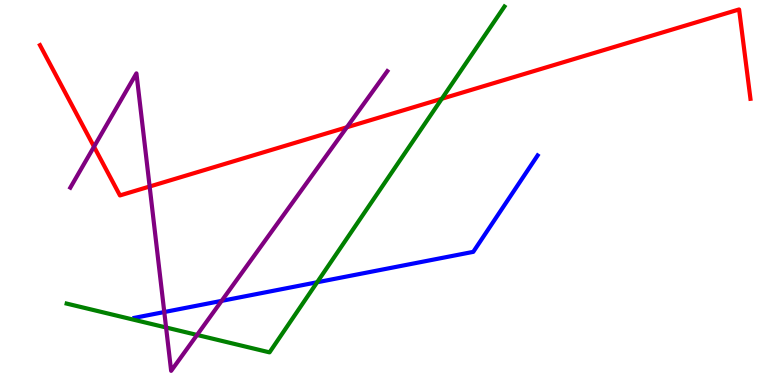[{'lines': ['blue', 'red'], 'intersections': []}, {'lines': ['green', 'red'], 'intersections': [{'x': 5.7, 'y': 7.44}]}, {'lines': ['purple', 'red'], 'intersections': [{'x': 1.21, 'y': 6.19}, {'x': 1.93, 'y': 5.16}, {'x': 4.48, 'y': 6.69}]}, {'lines': ['blue', 'green'], 'intersections': [{'x': 4.09, 'y': 2.67}]}, {'lines': ['blue', 'purple'], 'intersections': [{'x': 2.12, 'y': 1.9}, {'x': 2.86, 'y': 2.19}]}, {'lines': ['green', 'purple'], 'intersections': [{'x': 2.14, 'y': 1.49}, {'x': 2.54, 'y': 1.3}]}]